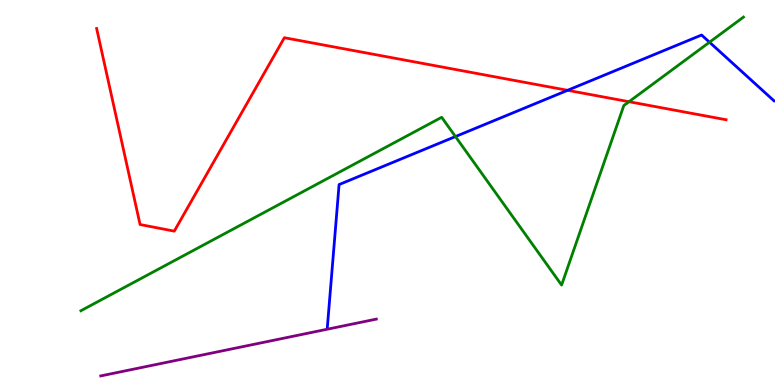[{'lines': ['blue', 'red'], 'intersections': [{'x': 7.32, 'y': 7.65}]}, {'lines': ['green', 'red'], 'intersections': [{'x': 8.12, 'y': 7.36}]}, {'lines': ['purple', 'red'], 'intersections': []}, {'lines': ['blue', 'green'], 'intersections': [{'x': 5.88, 'y': 6.45}, {'x': 9.15, 'y': 8.9}]}, {'lines': ['blue', 'purple'], 'intersections': []}, {'lines': ['green', 'purple'], 'intersections': []}]